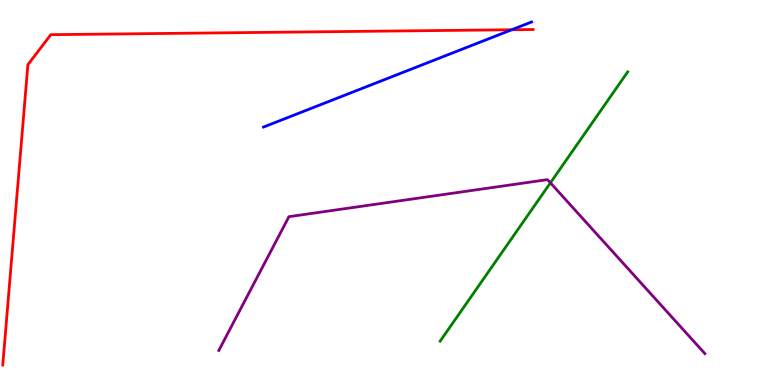[{'lines': ['blue', 'red'], 'intersections': [{'x': 6.6, 'y': 9.23}]}, {'lines': ['green', 'red'], 'intersections': []}, {'lines': ['purple', 'red'], 'intersections': []}, {'lines': ['blue', 'green'], 'intersections': []}, {'lines': ['blue', 'purple'], 'intersections': []}, {'lines': ['green', 'purple'], 'intersections': [{'x': 7.1, 'y': 5.25}]}]